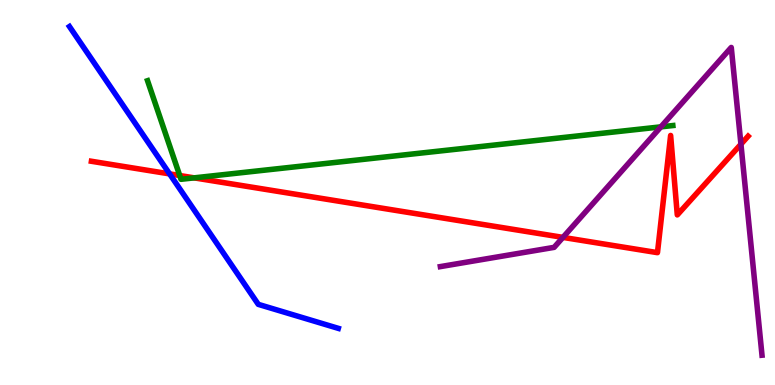[{'lines': ['blue', 'red'], 'intersections': [{'x': 2.19, 'y': 5.48}]}, {'lines': ['green', 'red'], 'intersections': [{'x': 2.32, 'y': 5.44}, {'x': 2.51, 'y': 5.38}]}, {'lines': ['purple', 'red'], 'intersections': [{'x': 7.26, 'y': 3.83}, {'x': 9.56, 'y': 6.25}]}, {'lines': ['blue', 'green'], 'intersections': []}, {'lines': ['blue', 'purple'], 'intersections': []}, {'lines': ['green', 'purple'], 'intersections': [{'x': 8.53, 'y': 6.7}]}]